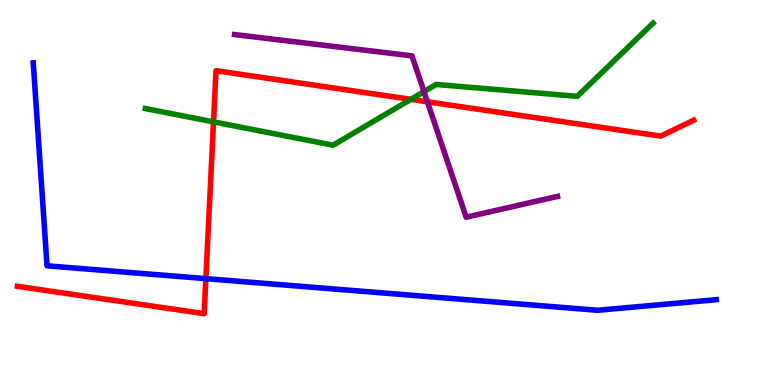[{'lines': ['blue', 'red'], 'intersections': [{'x': 2.66, 'y': 2.76}]}, {'lines': ['green', 'red'], 'intersections': [{'x': 2.76, 'y': 6.83}, {'x': 5.3, 'y': 7.42}]}, {'lines': ['purple', 'red'], 'intersections': [{'x': 5.51, 'y': 7.36}]}, {'lines': ['blue', 'green'], 'intersections': []}, {'lines': ['blue', 'purple'], 'intersections': []}, {'lines': ['green', 'purple'], 'intersections': [{'x': 5.47, 'y': 7.62}]}]